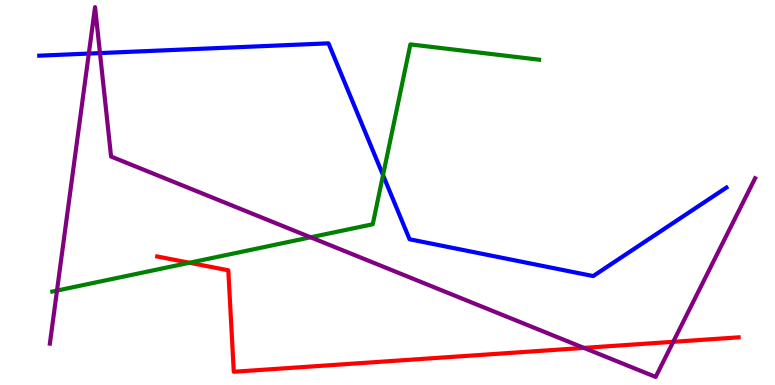[{'lines': ['blue', 'red'], 'intersections': []}, {'lines': ['green', 'red'], 'intersections': [{'x': 2.44, 'y': 3.18}]}, {'lines': ['purple', 'red'], 'intersections': [{'x': 7.53, 'y': 0.964}, {'x': 8.69, 'y': 1.12}]}, {'lines': ['blue', 'green'], 'intersections': [{'x': 4.94, 'y': 5.45}]}, {'lines': ['blue', 'purple'], 'intersections': [{'x': 1.15, 'y': 8.61}, {'x': 1.29, 'y': 8.62}]}, {'lines': ['green', 'purple'], 'intersections': [{'x': 0.735, 'y': 2.45}, {'x': 4.01, 'y': 3.84}]}]